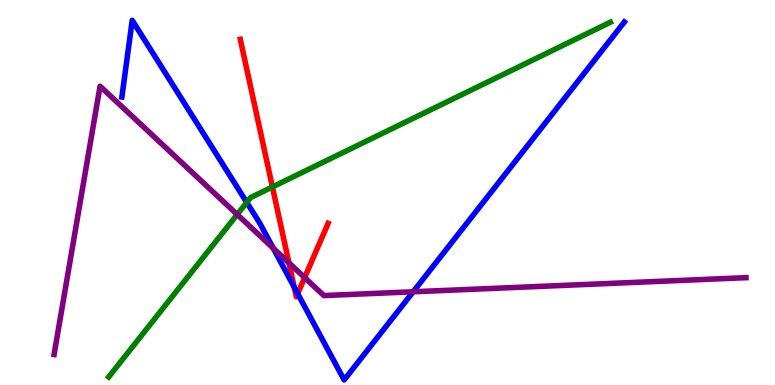[{'lines': ['blue', 'red'], 'intersections': [{'x': 3.8, 'y': 2.54}, {'x': 3.84, 'y': 2.37}]}, {'lines': ['green', 'red'], 'intersections': [{'x': 3.51, 'y': 5.14}]}, {'lines': ['purple', 'red'], 'intersections': [{'x': 3.73, 'y': 3.17}, {'x': 3.93, 'y': 2.79}]}, {'lines': ['blue', 'green'], 'intersections': [{'x': 3.18, 'y': 4.74}]}, {'lines': ['blue', 'purple'], 'intersections': [{'x': 3.53, 'y': 3.55}, {'x': 5.33, 'y': 2.42}]}, {'lines': ['green', 'purple'], 'intersections': [{'x': 3.06, 'y': 4.43}]}]